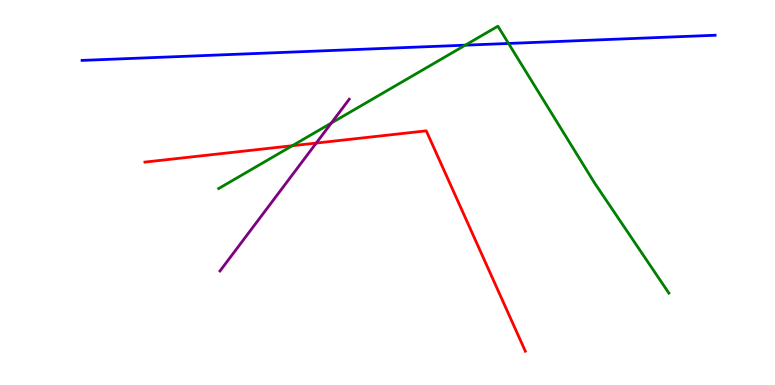[{'lines': ['blue', 'red'], 'intersections': []}, {'lines': ['green', 'red'], 'intersections': [{'x': 3.77, 'y': 6.21}]}, {'lines': ['purple', 'red'], 'intersections': [{'x': 4.08, 'y': 6.28}]}, {'lines': ['blue', 'green'], 'intersections': [{'x': 6.0, 'y': 8.83}, {'x': 6.56, 'y': 8.87}]}, {'lines': ['blue', 'purple'], 'intersections': []}, {'lines': ['green', 'purple'], 'intersections': [{'x': 4.27, 'y': 6.8}]}]